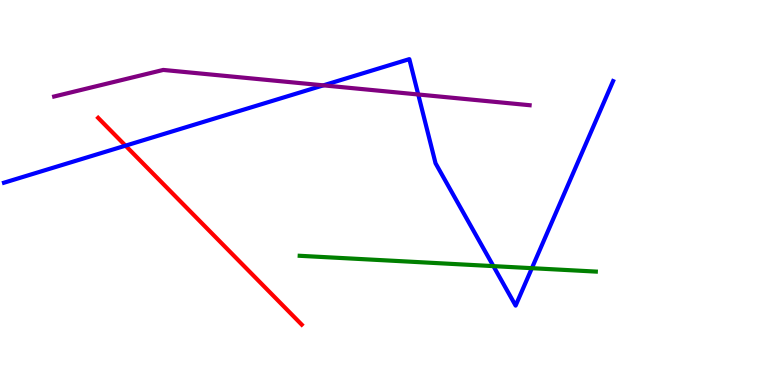[{'lines': ['blue', 'red'], 'intersections': [{'x': 1.62, 'y': 6.22}]}, {'lines': ['green', 'red'], 'intersections': []}, {'lines': ['purple', 'red'], 'intersections': []}, {'lines': ['blue', 'green'], 'intersections': [{'x': 6.37, 'y': 3.09}, {'x': 6.86, 'y': 3.03}]}, {'lines': ['blue', 'purple'], 'intersections': [{'x': 4.17, 'y': 7.78}, {'x': 5.4, 'y': 7.55}]}, {'lines': ['green', 'purple'], 'intersections': []}]